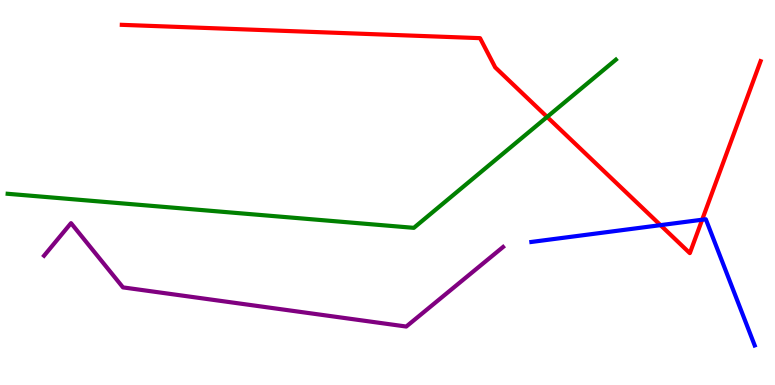[{'lines': ['blue', 'red'], 'intersections': [{'x': 8.52, 'y': 4.15}, {'x': 9.06, 'y': 4.29}]}, {'lines': ['green', 'red'], 'intersections': [{'x': 7.06, 'y': 6.96}]}, {'lines': ['purple', 'red'], 'intersections': []}, {'lines': ['blue', 'green'], 'intersections': []}, {'lines': ['blue', 'purple'], 'intersections': []}, {'lines': ['green', 'purple'], 'intersections': []}]